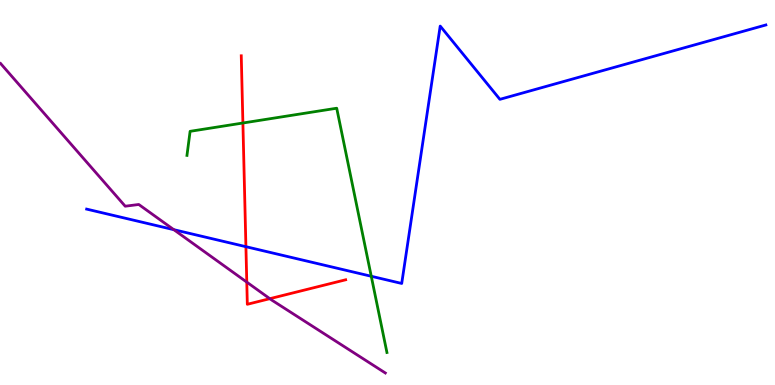[{'lines': ['blue', 'red'], 'intersections': [{'x': 3.17, 'y': 3.59}]}, {'lines': ['green', 'red'], 'intersections': [{'x': 3.13, 'y': 6.81}]}, {'lines': ['purple', 'red'], 'intersections': [{'x': 3.18, 'y': 2.67}, {'x': 3.48, 'y': 2.24}]}, {'lines': ['blue', 'green'], 'intersections': [{'x': 4.79, 'y': 2.82}]}, {'lines': ['blue', 'purple'], 'intersections': [{'x': 2.24, 'y': 4.03}]}, {'lines': ['green', 'purple'], 'intersections': []}]